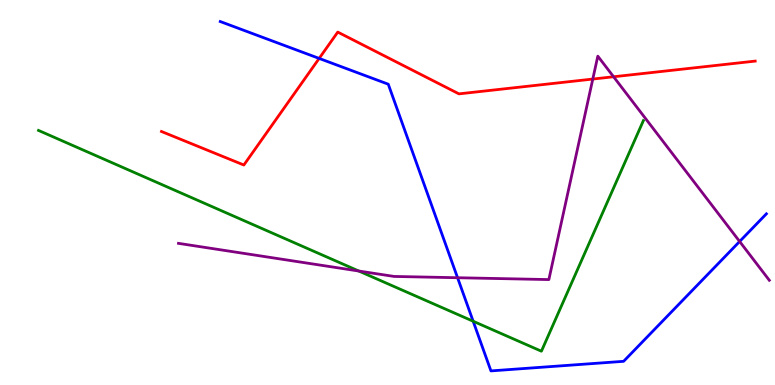[{'lines': ['blue', 'red'], 'intersections': [{'x': 4.12, 'y': 8.48}]}, {'lines': ['green', 'red'], 'intersections': []}, {'lines': ['purple', 'red'], 'intersections': [{'x': 7.65, 'y': 7.95}, {'x': 7.92, 'y': 8.01}]}, {'lines': ['blue', 'green'], 'intersections': [{'x': 6.11, 'y': 1.66}]}, {'lines': ['blue', 'purple'], 'intersections': [{'x': 5.9, 'y': 2.79}, {'x': 9.54, 'y': 3.73}]}, {'lines': ['green', 'purple'], 'intersections': [{'x': 4.63, 'y': 2.96}]}]